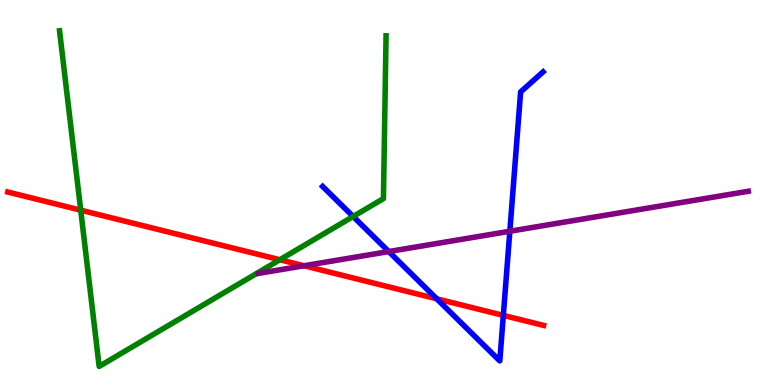[{'lines': ['blue', 'red'], 'intersections': [{'x': 5.64, 'y': 2.24}, {'x': 6.49, 'y': 1.81}]}, {'lines': ['green', 'red'], 'intersections': [{'x': 1.04, 'y': 4.54}, {'x': 3.61, 'y': 3.25}]}, {'lines': ['purple', 'red'], 'intersections': [{'x': 3.92, 'y': 3.1}]}, {'lines': ['blue', 'green'], 'intersections': [{'x': 4.56, 'y': 4.38}]}, {'lines': ['blue', 'purple'], 'intersections': [{'x': 5.02, 'y': 3.47}, {'x': 6.58, 'y': 3.99}]}, {'lines': ['green', 'purple'], 'intersections': []}]